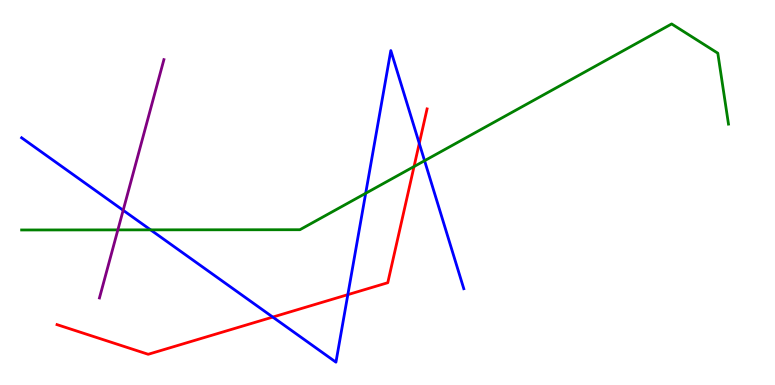[{'lines': ['blue', 'red'], 'intersections': [{'x': 3.52, 'y': 1.76}, {'x': 4.49, 'y': 2.35}, {'x': 5.41, 'y': 6.28}]}, {'lines': ['green', 'red'], 'intersections': [{'x': 5.34, 'y': 5.67}]}, {'lines': ['purple', 'red'], 'intersections': []}, {'lines': ['blue', 'green'], 'intersections': [{'x': 1.94, 'y': 4.03}, {'x': 4.72, 'y': 4.98}, {'x': 5.48, 'y': 5.83}]}, {'lines': ['blue', 'purple'], 'intersections': [{'x': 1.59, 'y': 4.54}]}, {'lines': ['green', 'purple'], 'intersections': [{'x': 1.52, 'y': 4.03}]}]